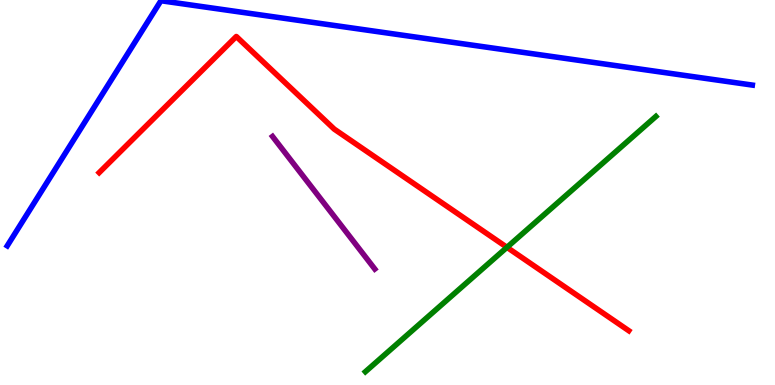[{'lines': ['blue', 'red'], 'intersections': []}, {'lines': ['green', 'red'], 'intersections': [{'x': 6.54, 'y': 3.58}]}, {'lines': ['purple', 'red'], 'intersections': []}, {'lines': ['blue', 'green'], 'intersections': []}, {'lines': ['blue', 'purple'], 'intersections': []}, {'lines': ['green', 'purple'], 'intersections': []}]